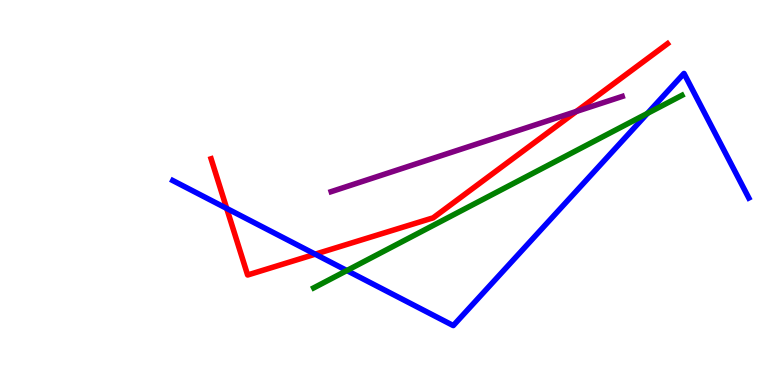[{'lines': ['blue', 'red'], 'intersections': [{'x': 2.93, 'y': 4.59}, {'x': 4.07, 'y': 3.4}]}, {'lines': ['green', 'red'], 'intersections': []}, {'lines': ['purple', 'red'], 'intersections': [{'x': 7.44, 'y': 7.11}]}, {'lines': ['blue', 'green'], 'intersections': [{'x': 4.48, 'y': 2.97}, {'x': 8.35, 'y': 7.06}]}, {'lines': ['blue', 'purple'], 'intersections': []}, {'lines': ['green', 'purple'], 'intersections': []}]